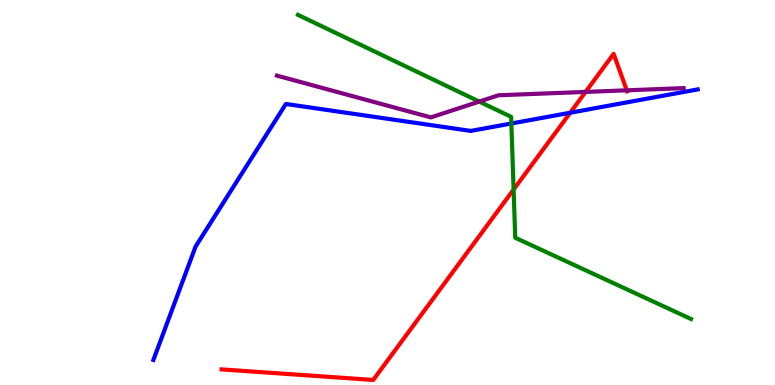[{'lines': ['blue', 'red'], 'intersections': [{'x': 7.36, 'y': 7.07}]}, {'lines': ['green', 'red'], 'intersections': [{'x': 6.63, 'y': 5.08}]}, {'lines': ['purple', 'red'], 'intersections': [{'x': 7.56, 'y': 7.61}, {'x': 8.09, 'y': 7.65}]}, {'lines': ['blue', 'green'], 'intersections': [{'x': 6.6, 'y': 6.79}]}, {'lines': ['blue', 'purple'], 'intersections': []}, {'lines': ['green', 'purple'], 'intersections': [{'x': 6.18, 'y': 7.36}]}]